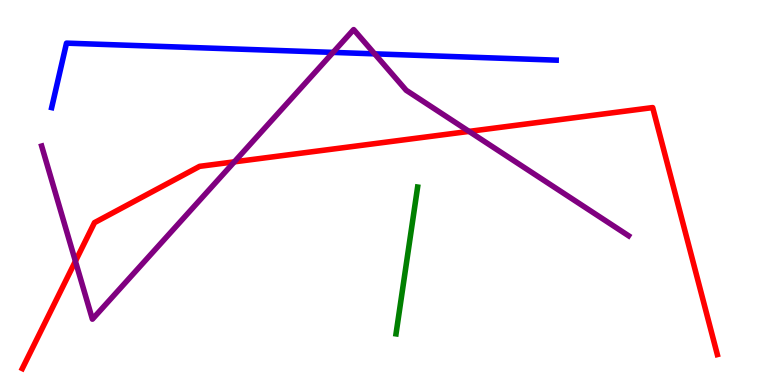[{'lines': ['blue', 'red'], 'intersections': []}, {'lines': ['green', 'red'], 'intersections': []}, {'lines': ['purple', 'red'], 'intersections': [{'x': 0.973, 'y': 3.22}, {'x': 3.02, 'y': 5.8}, {'x': 6.05, 'y': 6.59}]}, {'lines': ['blue', 'green'], 'intersections': []}, {'lines': ['blue', 'purple'], 'intersections': [{'x': 4.3, 'y': 8.64}, {'x': 4.83, 'y': 8.6}]}, {'lines': ['green', 'purple'], 'intersections': []}]